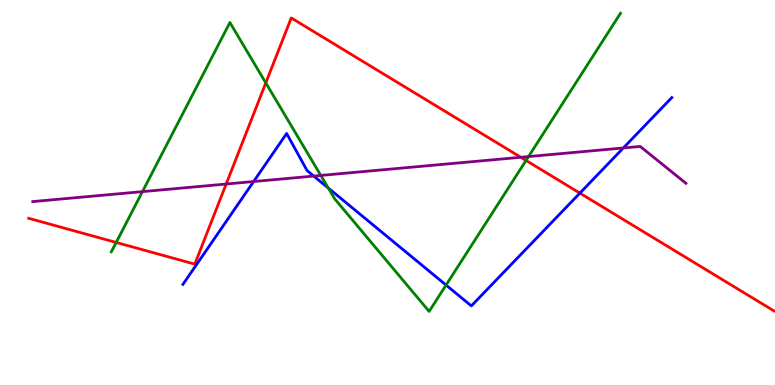[{'lines': ['blue', 'red'], 'intersections': [{'x': 7.48, 'y': 4.98}]}, {'lines': ['green', 'red'], 'intersections': [{'x': 1.5, 'y': 3.7}, {'x': 3.43, 'y': 7.85}, {'x': 6.79, 'y': 5.83}]}, {'lines': ['purple', 'red'], 'intersections': [{'x': 2.92, 'y': 5.22}, {'x': 6.72, 'y': 5.91}]}, {'lines': ['blue', 'green'], 'intersections': [{'x': 4.24, 'y': 5.12}, {'x': 5.76, 'y': 2.6}]}, {'lines': ['blue', 'purple'], 'intersections': [{'x': 3.27, 'y': 5.28}, {'x': 4.05, 'y': 5.43}, {'x': 8.04, 'y': 6.16}]}, {'lines': ['green', 'purple'], 'intersections': [{'x': 1.84, 'y': 5.02}, {'x': 4.14, 'y': 5.44}, {'x': 6.82, 'y': 5.93}]}]